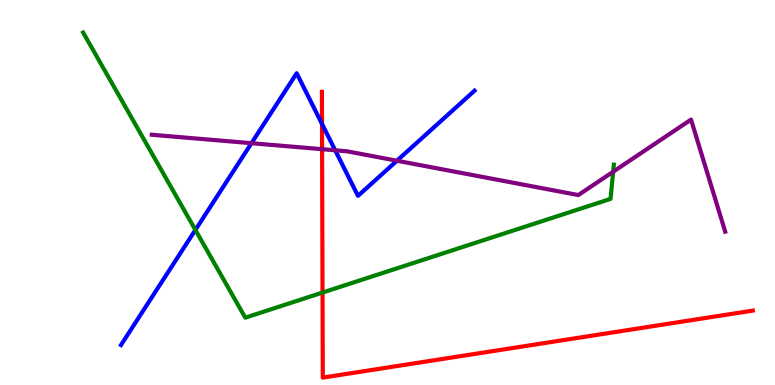[{'lines': ['blue', 'red'], 'intersections': [{'x': 4.16, 'y': 6.78}]}, {'lines': ['green', 'red'], 'intersections': [{'x': 4.16, 'y': 2.4}]}, {'lines': ['purple', 'red'], 'intersections': [{'x': 4.16, 'y': 6.13}]}, {'lines': ['blue', 'green'], 'intersections': [{'x': 2.52, 'y': 4.03}]}, {'lines': ['blue', 'purple'], 'intersections': [{'x': 3.24, 'y': 6.28}, {'x': 4.33, 'y': 6.1}, {'x': 5.12, 'y': 5.83}]}, {'lines': ['green', 'purple'], 'intersections': [{'x': 7.91, 'y': 5.54}]}]